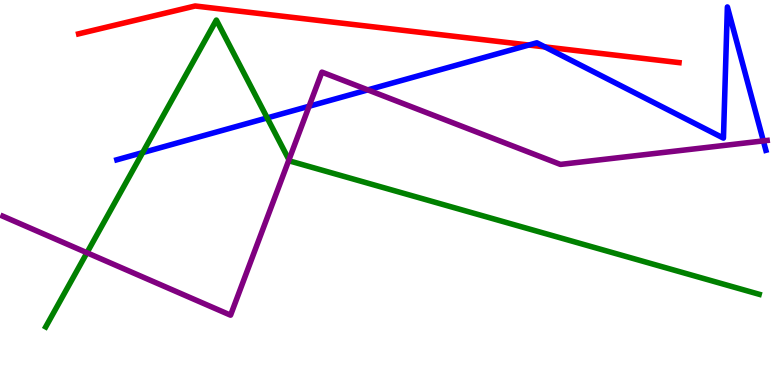[{'lines': ['blue', 'red'], 'intersections': [{'x': 6.82, 'y': 8.83}, {'x': 7.03, 'y': 8.78}]}, {'lines': ['green', 'red'], 'intersections': []}, {'lines': ['purple', 'red'], 'intersections': []}, {'lines': ['blue', 'green'], 'intersections': [{'x': 1.84, 'y': 6.04}, {'x': 3.45, 'y': 6.94}]}, {'lines': ['blue', 'purple'], 'intersections': [{'x': 3.99, 'y': 7.24}, {'x': 4.75, 'y': 7.67}, {'x': 9.85, 'y': 6.34}]}, {'lines': ['green', 'purple'], 'intersections': [{'x': 1.12, 'y': 3.43}, {'x': 3.73, 'y': 5.85}]}]